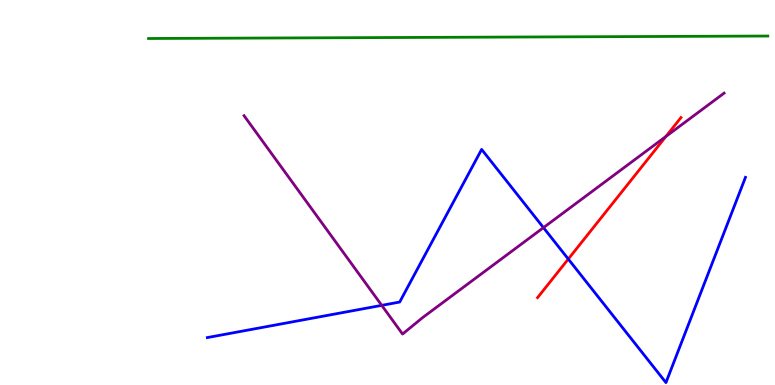[{'lines': ['blue', 'red'], 'intersections': [{'x': 7.33, 'y': 3.27}]}, {'lines': ['green', 'red'], 'intersections': []}, {'lines': ['purple', 'red'], 'intersections': [{'x': 8.59, 'y': 6.46}]}, {'lines': ['blue', 'green'], 'intersections': []}, {'lines': ['blue', 'purple'], 'intersections': [{'x': 4.93, 'y': 2.07}, {'x': 7.01, 'y': 4.09}]}, {'lines': ['green', 'purple'], 'intersections': []}]